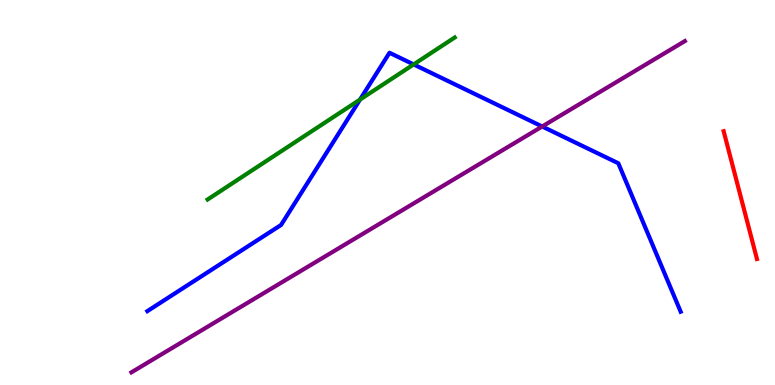[{'lines': ['blue', 'red'], 'intersections': []}, {'lines': ['green', 'red'], 'intersections': []}, {'lines': ['purple', 'red'], 'intersections': []}, {'lines': ['blue', 'green'], 'intersections': [{'x': 4.65, 'y': 7.41}, {'x': 5.34, 'y': 8.33}]}, {'lines': ['blue', 'purple'], 'intersections': [{'x': 7.0, 'y': 6.71}]}, {'lines': ['green', 'purple'], 'intersections': []}]